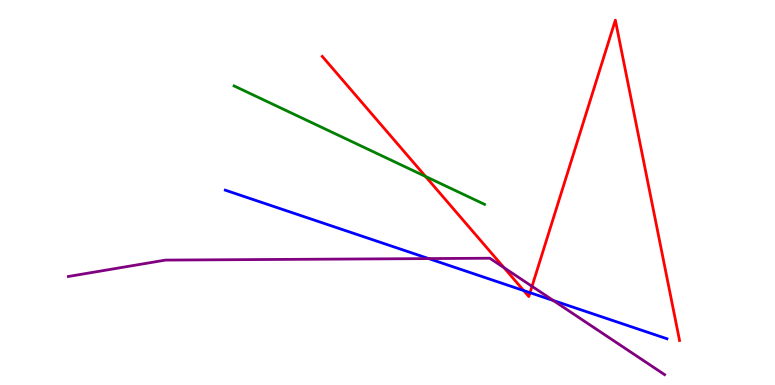[{'lines': ['blue', 'red'], 'intersections': [{'x': 6.76, 'y': 2.45}, {'x': 6.84, 'y': 2.4}]}, {'lines': ['green', 'red'], 'intersections': [{'x': 5.49, 'y': 5.42}]}, {'lines': ['purple', 'red'], 'intersections': [{'x': 6.5, 'y': 3.05}, {'x': 6.86, 'y': 2.56}]}, {'lines': ['blue', 'green'], 'intersections': []}, {'lines': ['blue', 'purple'], 'intersections': [{'x': 5.53, 'y': 3.28}, {'x': 7.14, 'y': 2.19}]}, {'lines': ['green', 'purple'], 'intersections': []}]